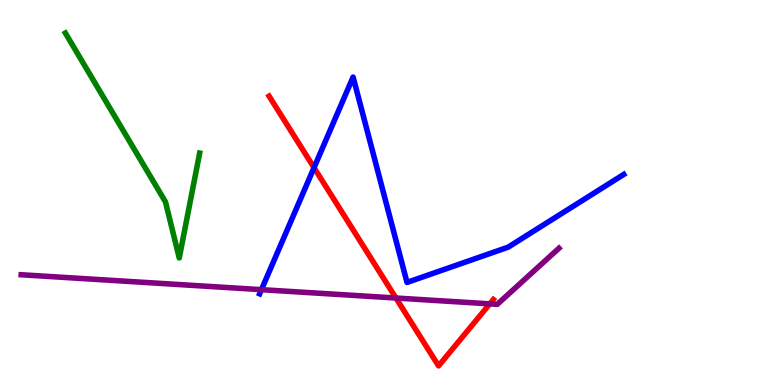[{'lines': ['blue', 'red'], 'intersections': [{'x': 4.05, 'y': 5.64}]}, {'lines': ['green', 'red'], 'intersections': []}, {'lines': ['purple', 'red'], 'intersections': [{'x': 5.11, 'y': 2.26}, {'x': 6.32, 'y': 2.11}]}, {'lines': ['blue', 'green'], 'intersections': []}, {'lines': ['blue', 'purple'], 'intersections': [{'x': 3.37, 'y': 2.48}]}, {'lines': ['green', 'purple'], 'intersections': []}]